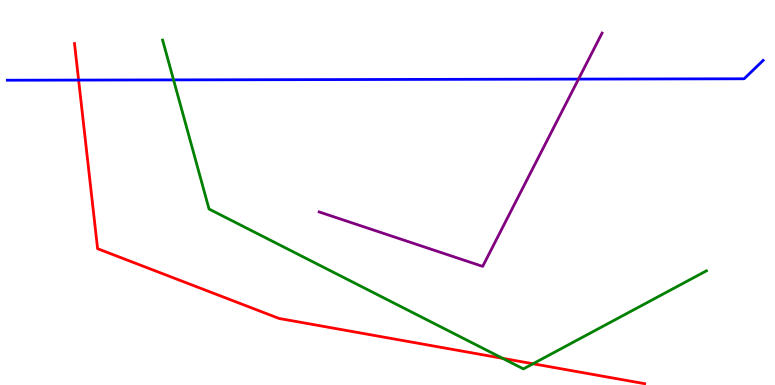[{'lines': ['blue', 'red'], 'intersections': [{'x': 1.01, 'y': 7.92}]}, {'lines': ['green', 'red'], 'intersections': [{'x': 6.49, 'y': 0.692}, {'x': 6.88, 'y': 0.552}]}, {'lines': ['purple', 'red'], 'intersections': []}, {'lines': ['blue', 'green'], 'intersections': [{'x': 2.24, 'y': 7.92}]}, {'lines': ['blue', 'purple'], 'intersections': [{'x': 7.46, 'y': 7.95}]}, {'lines': ['green', 'purple'], 'intersections': []}]